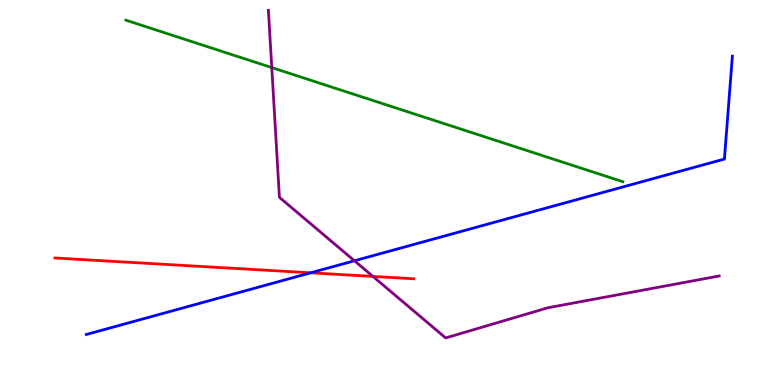[{'lines': ['blue', 'red'], 'intersections': [{'x': 4.01, 'y': 2.91}]}, {'lines': ['green', 'red'], 'intersections': []}, {'lines': ['purple', 'red'], 'intersections': [{'x': 4.81, 'y': 2.82}]}, {'lines': ['blue', 'green'], 'intersections': []}, {'lines': ['blue', 'purple'], 'intersections': [{'x': 4.57, 'y': 3.23}]}, {'lines': ['green', 'purple'], 'intersections': [{'x': 3.51, 'y': 8.24}]}]